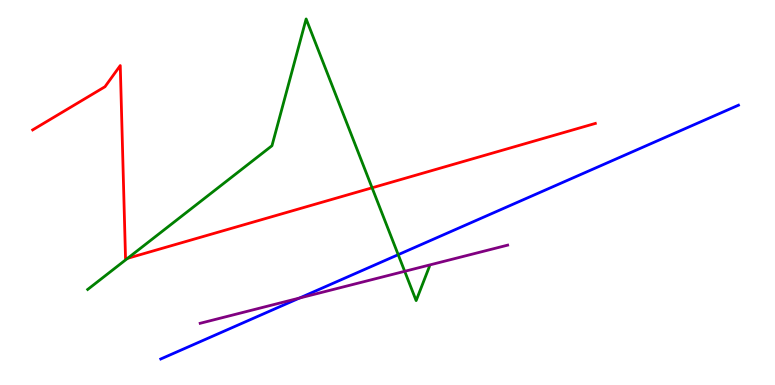[{'lines': ['blue', 'red'], 'intersections': []}, {'lines': ['green', 'red'], 'intersections': [{'x': 1.65, 'y': 3.29}, {'x': 4.8, 'y': 5.12}]}, {'lines': ['purple', 'red'], 'intersections': []}, {'lines': ['blue', 'green'], 'intersections': [{'x': 5.14, 'y': 3.38}]}, {'lines': ['blue', 'purple'], 'intersections': [{'x': 3.86, 'y': 2.26}]}, {'lines': ['green', 'purple'], 'intersections': [{'x': 5.22, 'y': 2.95}]}]